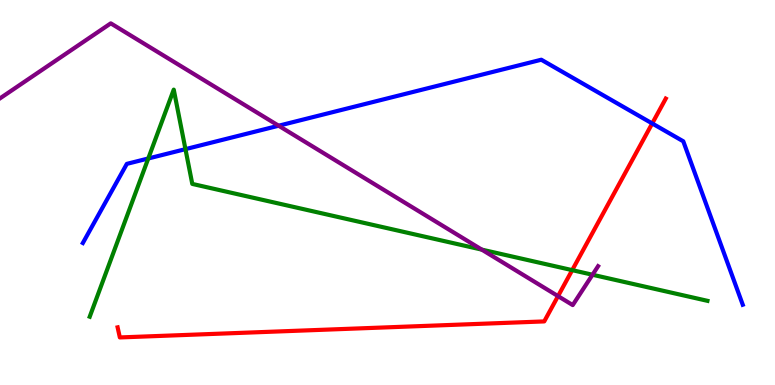[{'lines': ['blue', 'red'], 'intersections': [{'x': 8.42, 'y': 6.79}]}, {'lines': ['green', 'red'], 'intersections': [{'x': 7.38, 'y': 2.98}]}, {'lines': ['purple', 'red'], 'intersections': [{'x': 7.2, 'y': 2.31}]}, {'lines': ['blue', 'green'], 'intersections': [{'x': 1.91, 'y': 5.88}, {'x': 2.39, 'y': 6.13}]}, {'lines': ['blue', 'purple'], 'intersections': [{'x': 3.6, 'y': 6.73}]}, {'lines': ['green', 'purple'], 'intersections': [{'x': 6.22, 'y': 3.52}, {'x': 7.65, 'y': 2.86}]}]